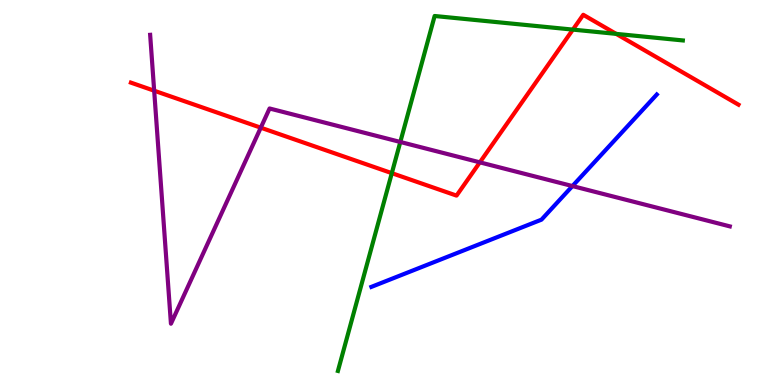[{'lines': ['blue', 'red'], 'intersections': []}, {'lines': ['green', 'red'], 'intersections': [{'x': 5.06, 'y': 5.5}, {'x': 7.39, 'y': 9.23}, {'x': 7.95, 'y': 9.12}]}, {'lines': ['purple', 'red'], 'intersections': [{'x': 1.99, 'y': 7.64}, {'x': 3.36, 'y': 6.68}, {'x': 6.19, 'y': 5.78}]}, {'lines': ['blue', 'green'], 'intersections': []}, {'lines': ['blue', 'purple'], 'intersections': [{'x': 7.39, 'y': 5.17}]}, {'lines': ['green', 'purple'], 'intersections': [{'x': 5.17, 'y': 6.31}]}]